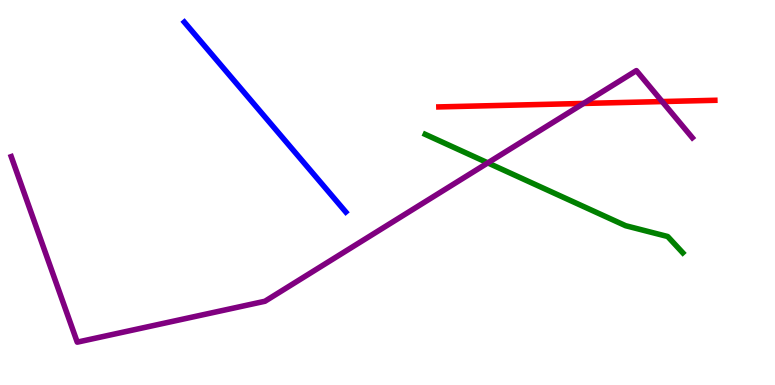[{'lines': ['blue', 'red'], 'intersections': []}, {'lines': ['green', 'red'], 'intersections': []}, {'lines': ['purple', 'red'], 'intersections': [{'x': 7.53, 'y': 7.31}, {'x': 8.54, 'y': 7.36}]}, {'lines': ['blue', 'green'], 'intersections': []}, {'lines': ['blue', 'purple'], 'intersections': []}, {'lines': ['green', 'purple'], 'intersections': [{'x': 6.29, 'y': 5.77}]}]